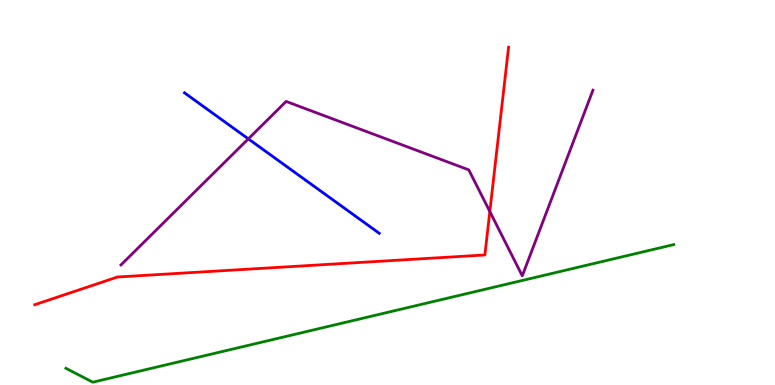[{'lines': ['blue', 'red'], 'intersections': []}, {'lines': ['green', 'red'], 'intersections': []}, {'lines': ['purple', 'red'], 'intersections': [{'x': 6.32, 'y': 4.51}]}, {'lines': ['blue', 'green'], 'intersections': []}, {'lines': ['blue', 'purple'], 'intersections': [{'x': 3.2, 'y': 6.39}]}, {'lines': ['green', 'purple'], 'intersections': []}]